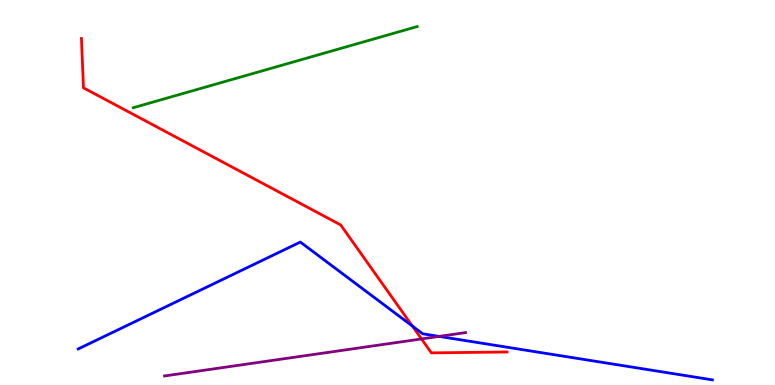[{'lines': ['blue', 'red'], 'intersections': [{'x': 5.32, 'y': 1.53}]}, {'lines': ['green', 'red'], 'intersections': []}, {'lines': ['purple', 'red'], 'intersections': [{'x': 5.44, 'y': 1.2}]}, {'lines': ['blue', 'green'], 'intersections': []}, {'lines': ['blue', 'purple'], 'intersections': [{'x': 5.67, 'y': 1.26}]}, {'lines': ['green', 'purple'], 'intersections': []}]